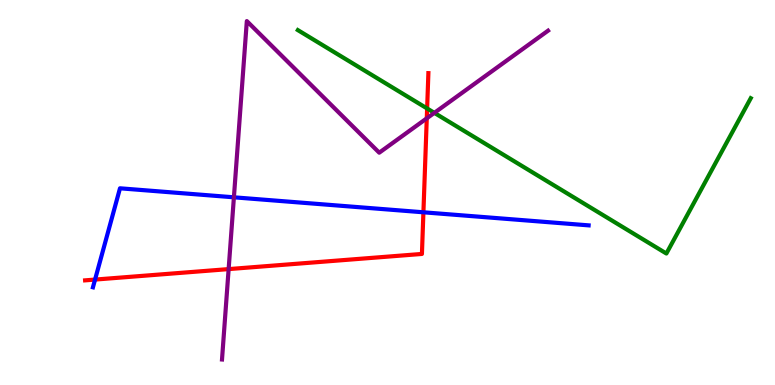[{'lines': ['blue', 'red'], 'intersections': [{'x': 1.23, 'y': 2.74}, {'x': 5.46, 'y': 4.49}]}, {'lines': ['green', 'red'], 'intersections': [{'x': 5.51, 'y': 7.18}]}, {'lines': ['purple', 'red'], 'intersections': [{'x': 2.95, 'y': 3.01}, {'x': 5.51, 'y': 6.93}]}, {'lines': ['blue', 'green'], 'intersections': []}, {'lines': ['blue', 'purple'], 'intersections': [{'x': 3.02, 'y': 4.88}]}, {'lines': ['green', 'purple'], 'intersections': [{'x': 5.6, 'y': 7.07}]}]